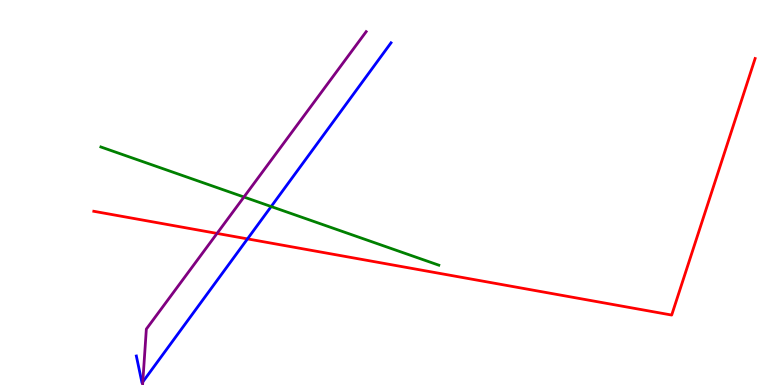[{'lines': ['blue', 'red'], 'intersections': [{'x': 3.19, 'y': 3.8}]}, {'lines': ['green', 'red'], 'intersections': []}, {'lines': ['purple', 'red'], 'intersections': [{'x': 2.8, 'y': 3.94}]}, {'lines': ['blue', 'green'], 'intersections': [{'x': 3.5, 'y': 4.64}]}, {'lines': ['blue', 'purple'], 'intersections': [{'x': 1.84, 'y': 0.0804}]}, {'lines': ['green', 'purple'], 'intersections': [{'x': 3.15, 'y': 4.88}]}]